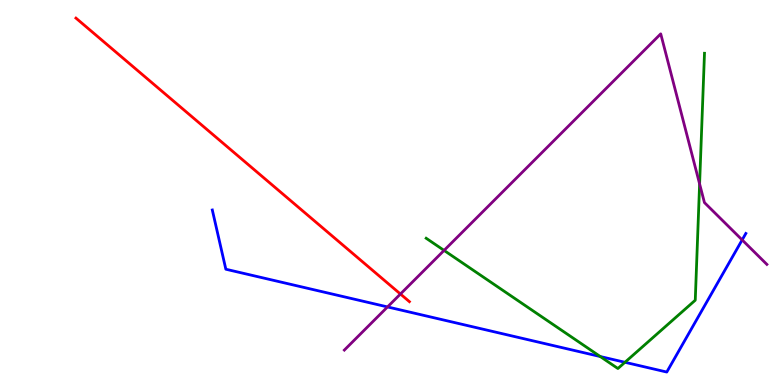[{'lines': ['blue', 'red'], 'intersections': []}, {'lines': ['green', 'red'], 'intersections': []}, {'lines': ['purple', 'red'], 'intersections': [{'x': 5.17, 'y': 2.36}]}, {'lines': ['blue', 'green'], 'intersections': [{'x': 7.75, 'y': 0.739}, {'x': 8.06, 'y': 0.59}]}, {'lines': ['blue', 'purple'], 'intersections': [{'x': 5.0, 'y': 2.03}, {'x': 9.58, 'y': 3.77}]}, {'lines': ['green', 'purple'], 'intersections': [{'x': 5.73, 'y': 3.5}, {'x': 9.03, 'y': 5.22}]}]